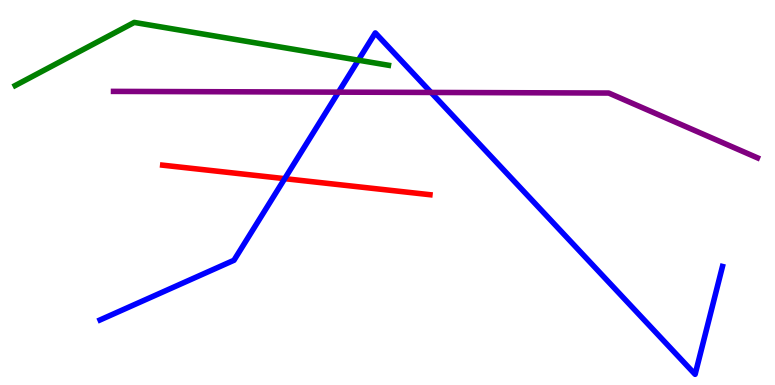[{'lines': ['blue', 'red'], 'intersections': [{'x': 3.67, 'y': 5.36}]}, {'lines': ['green', 'red'], 'intersections': []}, {'lines': ['purple', 'red'], 'intersections': []}, {'lines': ['blue', 'green'], 'intersections': [{'x': 4.62, 'y': 8.44}]}, {'lines': ['blue', 'purple'], 'intersections': [{'x': 4.37, 'y': 7.61}, {'x': 5.56, 'y': 7.6}]}, {'lines': ['green', 'purple'], 'intersections': []}]